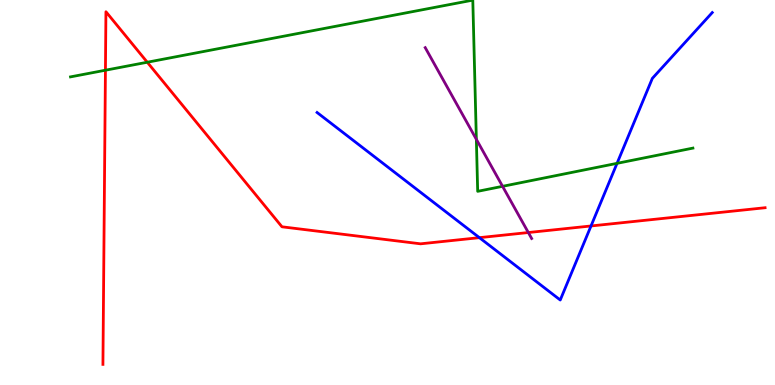[{'lines': ['blue', 'red'], 'intersections': [{'x': 6.19, 'y': 3.83}, {'x': 7.63, 'y': 4.13}]}, {'lines': ['green', 'red'], 'intersections': [{'x': 1.36, 'y': 8.18}, {'x': 1.9, 'y': 8.38}]}, {'lines': ['purple', 'red'], 'intersections': [{'x': 6.82, 'y': 3.96}]}, {'lines': ['blue', 'green'], 'intersections': [{'x': 7.96, 'y': 5.76}]}, {'lines': ['blue', 'purple'], 'intersections': []}, {'lines': ['green', 'purple'], 'intersections': [{'x': 6.15, 'y': 6.38}, {'x': 6.48, 'y': 5.16}]}]